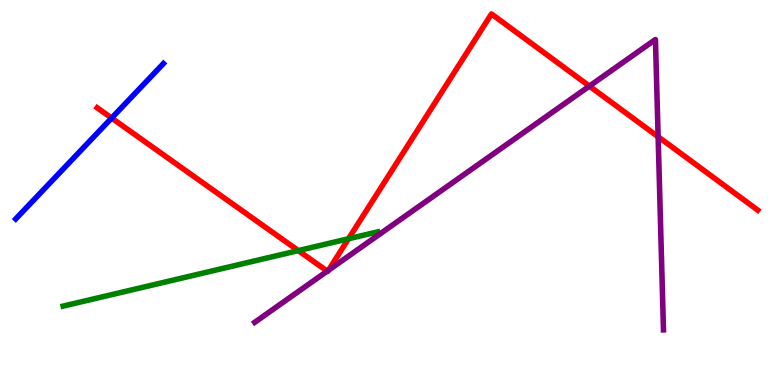[{'lines': ['blue', 'red'], 'intersections': [{'x': 1.44, 'y': 6.93}]}, {'lines': ['green', 'red'], 'intersections': [{'x': 3.85, 'y': 3.49}, {'x': 4.5, 'y': 3.8}]}, {'lines': ['purple', 'red'], 'intersections': [{'x': 4.22, 'y': 2.96}, {'x': 4.24, 'y': 2.98}, {'x': 7.61, 'y': 7.76}, {'x': 8.49, 'y': 6.45}]}, {'lines': ['blue', 'green'], 'intersections': []}, {'lines': ['blue', 'purple'], 'intersections': []}, {'lines': ['green', 'purple'], 'intersections': []}]